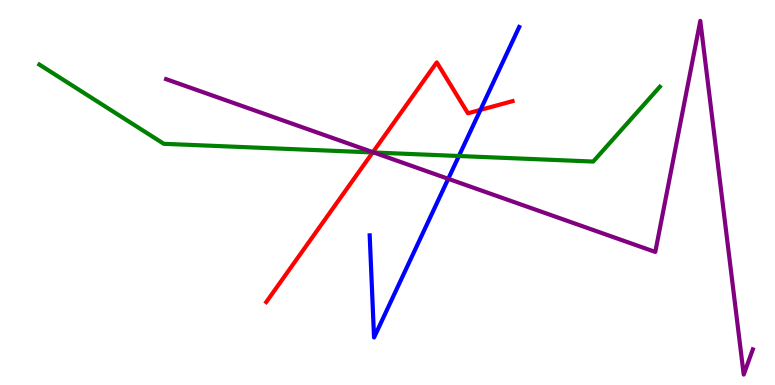[{'lines': ['blue', 'red'], 'intersections': [{'x': 6.2, 'y': 7.15}]}, {'lines': ['green', 'red'], 'intersections': [{'x': 4.81, 'y': 6.04}]}, {'lines': ['purple', 'red'], 'intersections': [{'x': 4.81, 'y': 6.05}]}, {'lines': ['blue', 'green'], 'intersections': [{'x': 5.92, 'y': 5.95}]}, {'lines': ['blue', 'purple'], 'intersections': [{'x': 5.78, 'y': 5.36}]}, {'lines': ['green', 'purple'], 'intersections': [{'x': 4.82, 'y': 6.04}]}]